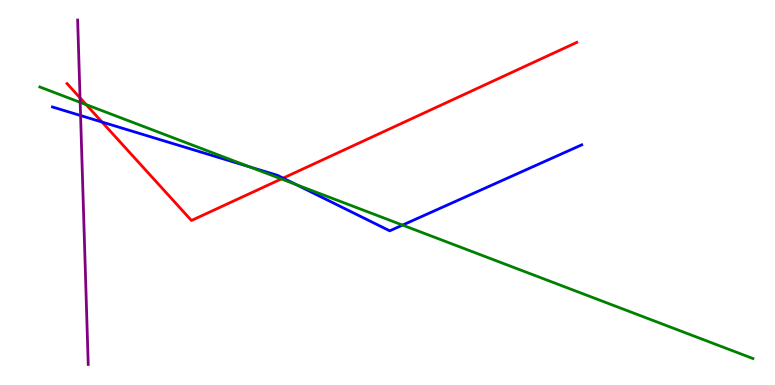[{'lines': ['blue', 'red'], 'intersections': [{'x': 1.32, 'y': 6.83}, {'x': 3.65, 'y': 5.37}]}, {'lines': ['green', 'red'], 'intersections': [{'x': 1.11, 'y': 7.28}, {'x': 3.63, 'y': 5.35}]}, {'lines': ['purple', 'red'], 'intersections': [{'x': 1.03, 'y': 7.46}]}, {'lines': ['blue', 'green'], 'intersections': [{'x': 3.22, 'y': 5.67}, {'x': 3.82, 'y': 5.21}, {'x': 5.19, 'y': 4.15}]}, {'lines': ['blue', 'purple'], 'intersections': [{'x': 1.04, 'y': 7.0}]}, {'lines': ['green', 'purple'], 'intersections': [{'x': 1.03, 'y': 7.34}]}]